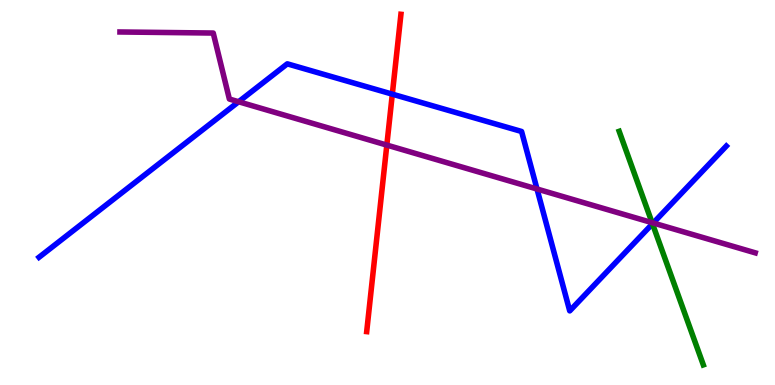[{'lines': ['blue', 'red'], 'intersections': [{'x': 5.06, 'y': 7.55}]}, {'lines': ['green', 'red'], 'intersections': []}, {'lines': ['purple', 'red'], 'intersections': [{'x': 4.99, 'y': 6.23}]}, {'lines': ['blue', 'green'], 'intersections': [{'x': 8.42, 'y': 4.19}]}, {'lines': ['blue', 'purple'], 'intersections': [{'x': 3.08, 'y': 7.36}, {'x': 6.93, 'y': 5.09}, {'x': 8.43, 'y': 4.21}]}, {'lines': ['green', 'purple'], 'intersections': [{'x': 8.41, 'y': 4.22}]}]